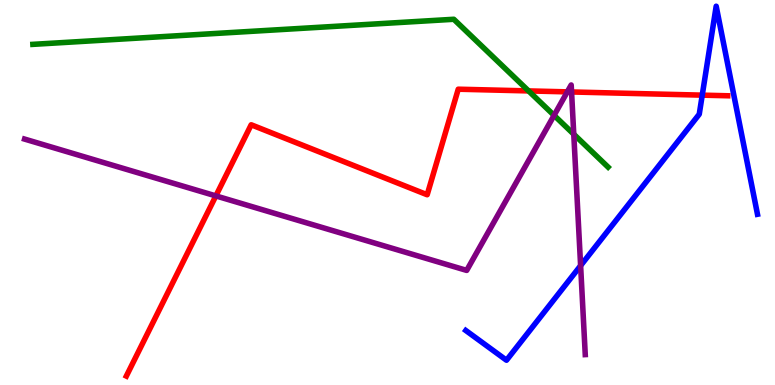[{'lines': ['blue', 'red'], 'intersections': [{'x': 9.06, 'y': 7.53}]}, {'lines': ['green', 'red'], 'intersections': [{'x': 6.82, 'y': 7.64}]}, {'lines': ['purple', 'red'], 'intersections': [{'x': 2.79, 'y': 4.91}, {'x': 7.32, 'y': 7.61}, {'x': 7.38, 'y': 7.61}]}, {'lines': ['blue', 'green'], 'intersections': []}, {'lines': ['blue', 'purple'], 'intersections': [{'x': 7.49, 'y': 3.1}]}, {'lines': ['green', 'purple'], 'intersections': [{'x': 7.15, 'y': 7.0}, {'x': 7.4, 'y': 6.51}]}]